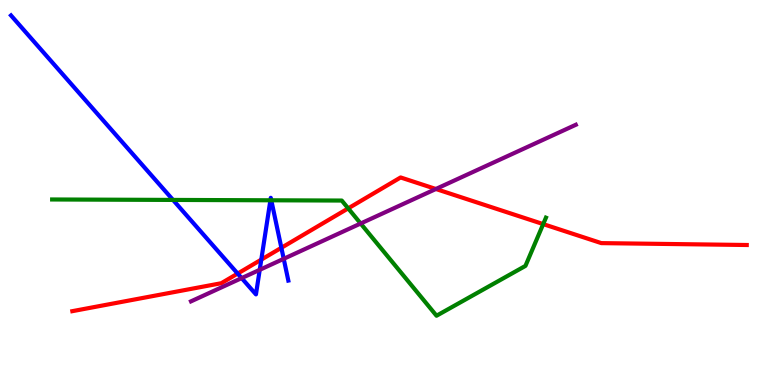[{'lines': ['blue', 'red'], 'intersections': [{'x': 3.07, 'y': 2.89}, {'x': 3.37, 'y': 3.26}, {'x': 3.63, 'y': 3.56}]}, {'lines': ['green', 'red'], 'intersections': [{'x': 4.49, 'y': 4.59}, {'x': 7.01, 'y': 4.18}]}, {'lines': ['purple', 'red'], 'intersections': [{'x': 5.62, 'y': 5.09}]}, {'lines': ['blue', 'green'], 'intersections': [{'x': 2.23, 'y': 4.81}, {'x': 3.49, 'y': 4.8}, {'x': 3.5, 'y': 4.8}]}, {'lines': ['blue', 'purple'], 'intersections': [{'x': 3.12, 'y': 2.78}, {'x': 3.35, 'y': 2.99}, {'x': 3.66, 'y': 3.28}]}, {'lines': ['green', 'purple'], 'intersections': [{'x': 4.65, 'y': 4.19}]}]